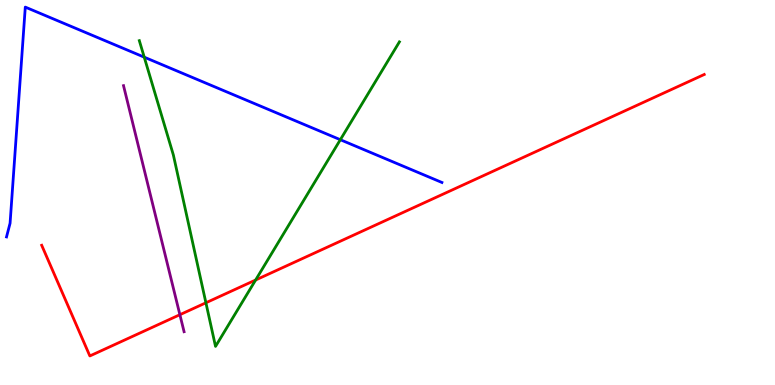[{'lines': ['blue', 'red'], 'intersections': []}, {'lines': ['green', 'red'], 'intersections': [{'x': 2.66, 'y': 2.14}, {'x': 3.3, 'y': 2.73}]}, {'lines': ['purple', 'red'], 'intersections': [{'x': 2.32, 'y': 1.83}]}, {'lines': ['blue', 'green'], 'intersections': [{'x': 1.86, 'y': 8.51}, {'x': 4.39, 'y': 6.37}]}, {'lines': ['blue', 'purple'], 'intersections': []}, {'lines': ['green', 'purple'], 'intersections': []}]